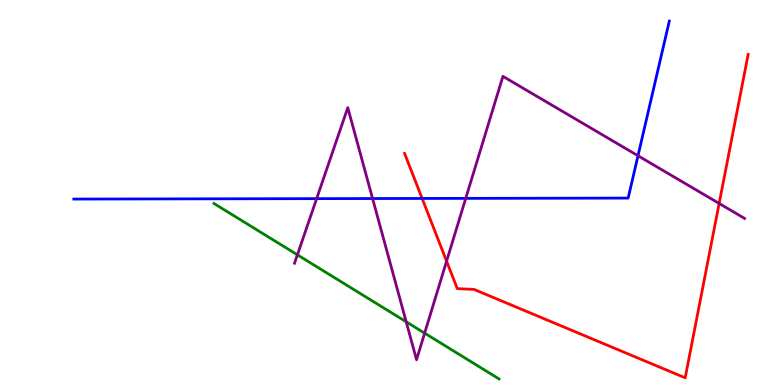[{'lines': ['blue', 'red'], 'intersections': [{'x': 5.45, 'y': 4.85}]}, {'lines': ['green', 'red'], 'intersections': []}, {'lines': ['purple', 'red'], 'intersections': [{'x': 5.76, 'y': 3.22}, {'x': 9.28, 'y': 4.72}]}, {'lines': ['blue', 'green'], 'intersections': []}, {'lines': ['blue', 'purple'], 'intersections': [{'x': 4.09, 'y': 4.84}, {'x': 4.81, 'y': 4.84}, {'x': 6.01, 'y': 4.85}, {'x': 8.23, 'y': 5.95}]}, {'lines': ['green', 'purple'], 'intersections': [{'x': 3.84, 'y': 3.38}, {'x': 5.24, 'y': 1.64}, {'x': 5.48, 'y': 1.35}]}]